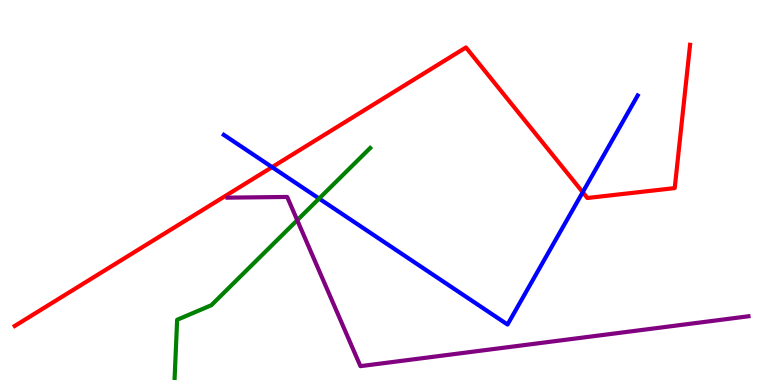[{'lines': ['blue', 'red'], 'intersections': [{'x': 3.51, 'y': 5.66}, {'x': 7.52, 'y': 5.01}]}, {'lines': ['green', 'red'], 'intersections': []}, {'lines': ['purple', 'red'], 'intersections': []}, {'lines': ['blue', 'green'], 'intersections': [{'x': 4.12, 'y': 4.84}]}, {'lines': ['blue', 'purple'], 'intersections': []}, {'lines': ['green', 'purple'], 'intersections': [{'x': 3.84, 'y': 4.28}]}]